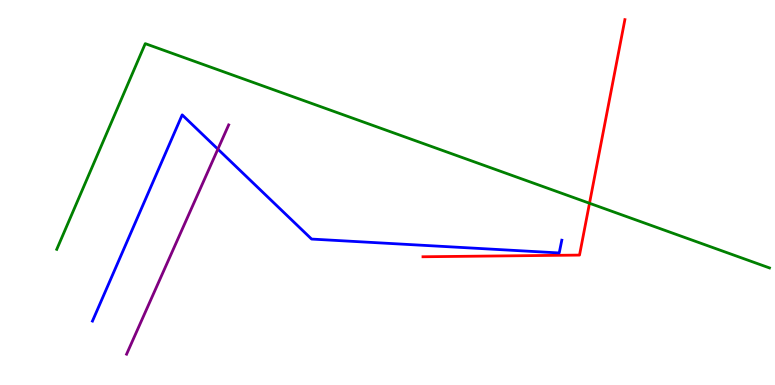[{'lines': ['blue', 'red'], 'intersections': []}, {'lines': ['green', 'red'], 'intersections': [{'x': 7.61, 'y': 4.72}]}, {'lines': ['purple', 'red'], 'intersections': []}, {'lines': ['blue', 'green'], 'intersections': []}, {'lines': ['blue', 'purple'], 'intersections': [{'x': 2.81, 'y': 6.13}]}, {'lines': ['green', 'purple'], 'intersections': []}]